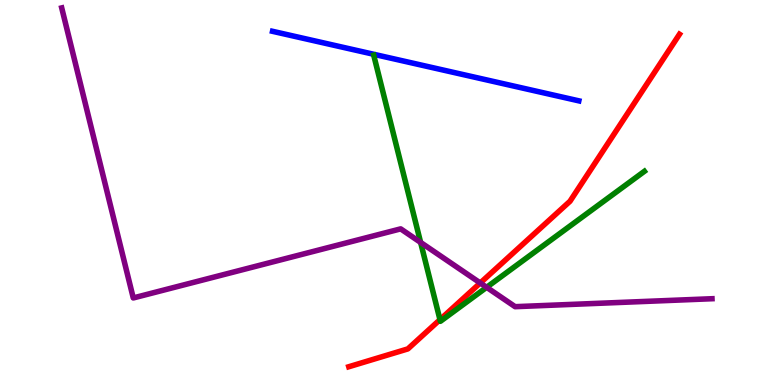[{'lines': ['blue', 'red'], 'intersections': []}, {'lines': ['green', 'red'], 'intersections': [{'x': 5.68, 'y': 1.7}]}, {'lines': ['purple', 'red'], 'intersections': [{'x': 6.2, 'y': 2.65}]}, {'lines': ['blue', 'green'], 'intersections': []}, {'lines': ['blue', 'purple'], 'intersections': []}, {'lines': ['green', 'purple'], 'intersections': [{'x': 5.43, 'y': 3.7}, {'x': 6.28, 'y': 2.54}]}]